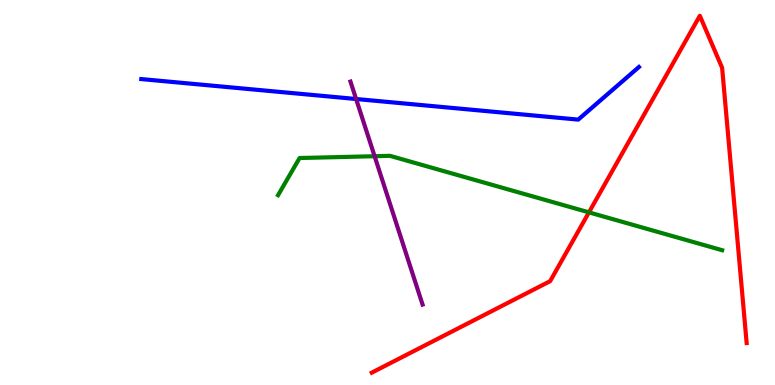[{'lines': ['blue', 'red'], 'intersections': []}, {'lines': ['green', 'red'], 'intersections': [{'x': 7.6, 'y': 4.48}]}, {'lines': ['purple', 'red'], 'intersections': []}, {'lines': ['blue', 'green'], 'intersections': []}, {'lines': ['blue', 'purple'], 'intersections': [{'x': 4.59, 'y': 7.43}]}, {'lines': ['green', 'purple'], 'intersections': [{'x': 4.83, 'y': 5.94}]}]